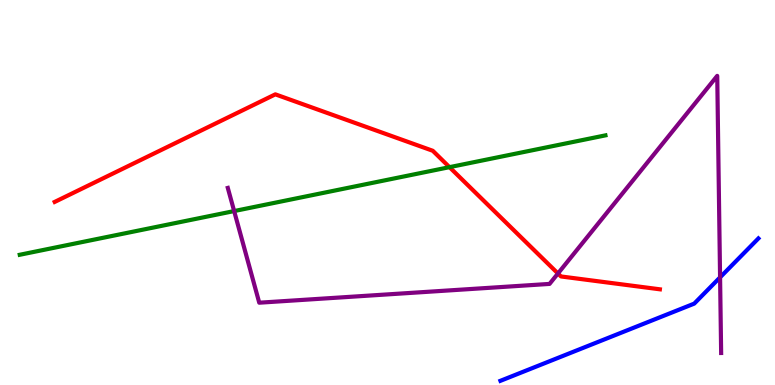[{'lines': ['blue', 'red'], 'intersections': []}, {'lines': ['green', 'red'], 'intersections': [{'x': 5.8, 'y': 5.66}]}, {'lines': ['purple', 'red'], 'intersections': [{'x': 7.2, 'y': 2.9}]}, {'lines': ['blue', 'green'], 'intersections': []}, {'lines': ['blue', 'purple'], 'intersections': [{'x': 9.29, 'y': 2.8}]}, {'lines': ['green', 'purple'], 'intersections': [{'x': 3.02, 'y': 4.52}]}]